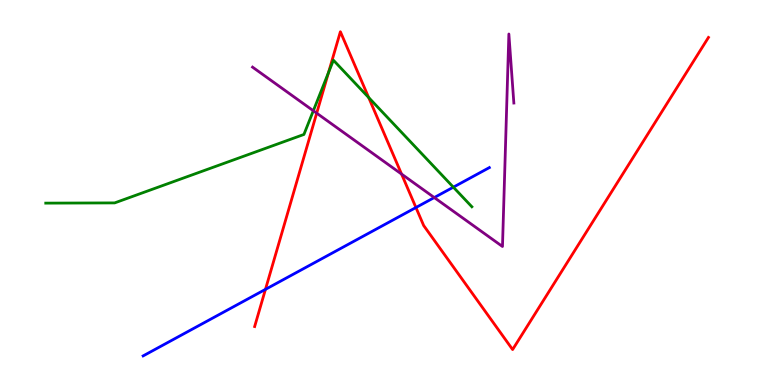[{'lines': ['blue', 'red'], 'intersections': [{'x': 3.43, 'y': 2.48}, {'x': 5.37, 'y': 4.61}]}, {'lines': ['green', 'red'], 'intersections': [{'x': 4.24, 'y': 8.11}, {'x': 4.76, 'y': 7.47}]}, {'lines': ['purple', 'red'], 'intersections': [{'x': 4.09, 'y': 7.06}, {'x': 5.18, 'y': 5.48}]}, {'lines': ['blue', 'green'], 'intersections': [{'x': 5.85, 'y': 5.14}]}, {'lines': ['blue', 'purple'], 'intersections': [{'x': 5.6, 'y': 4.87}]}, {'lines': ['green', 'purple'], 'intersections': [{'x': 4.04, 'y': 7.12}]}]